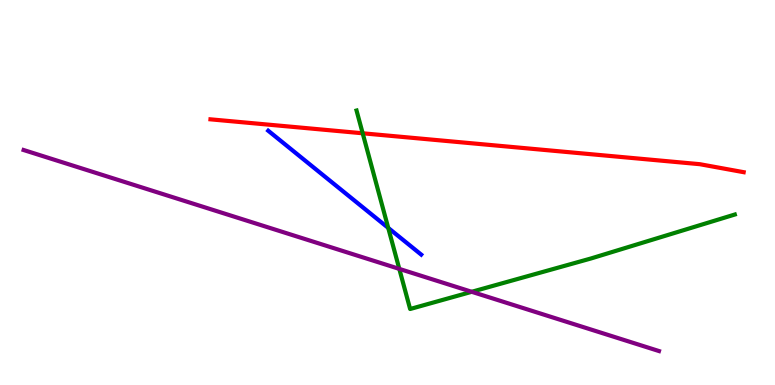[{'lines': ['blue', 'red'], 'intersections': []}, {'lines': ['green', 'red'], 'intersections': [{'x': 4.68, 'y': 6.54}]}, {'lines': ['purple', 'red'], 'intersections': []}, {'lines': ['blue', 'green'], 'intersections': [{'x': 5.01, 'y': 4.08}]}, {'lines': ['blue', 'purple'], 'intersections': []}, {'lines': ['green', 'purple'], 'intersections': [{'x': 5.15, 'y': 3.02}, {'x': 6.09, 'y': 2.42}]}]